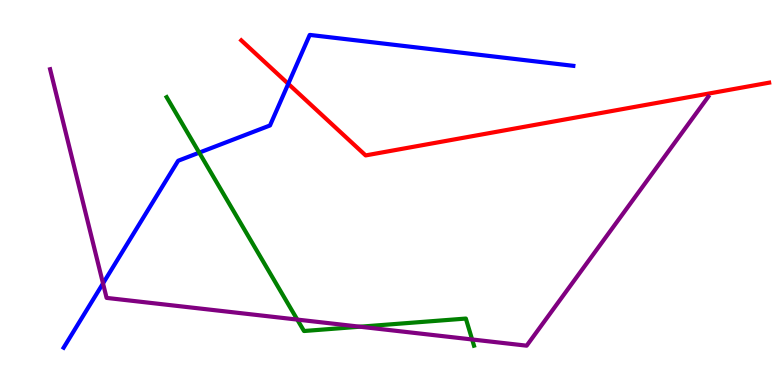[{'lines': ['blue', 'red'], 'intersections': [{'x': 3.72, 'y': 7.82}]}, {'lines': ['green', 'red'], 'intersections': []}, {'lines': ['purple', 'red'], 'intersections': []}, {'lines': ['blue', 'green'], 'intersections': [{'x': 2.57, 'y': 6.04}]}, {'lines': ['blue', 'purple'], 'intersections': [{'x': 1.33, 'y': 2.64}]}, {'lines': ['green', 'purple'], 'intersections': [{'x': 3.84, 'y': 1.7}, {'x': 4.64, 'y': 1.51}, {'x': 6.09, 'y': 1.18}]}]